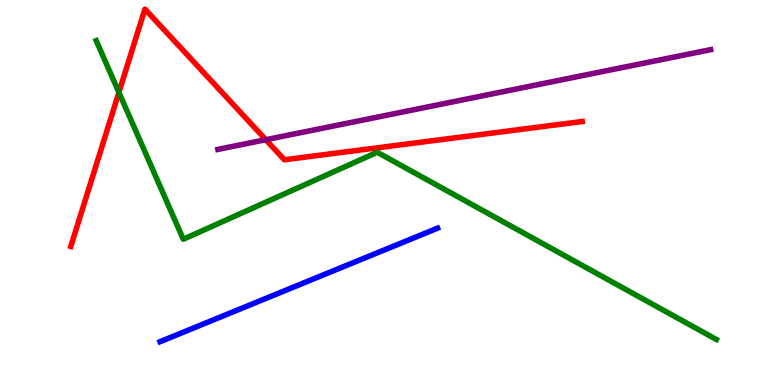[{'lines': ['blue', 'red'], 'intersections': []}, {'lines': ['green', 'red'], 'intersections': [{'x': 1.53, 'y': 7.6}]}, {'lines': ['purple', 'red'], 'intersections': [{'x': 3.43, 'y': 6.37}]}, {'lines': ['blue', 'green'], 'intersections': []}, {'lines': ['blue', 'purple'], 'intersections': []}, {'lines': ['green', 'purple'], 'intersections': []}]